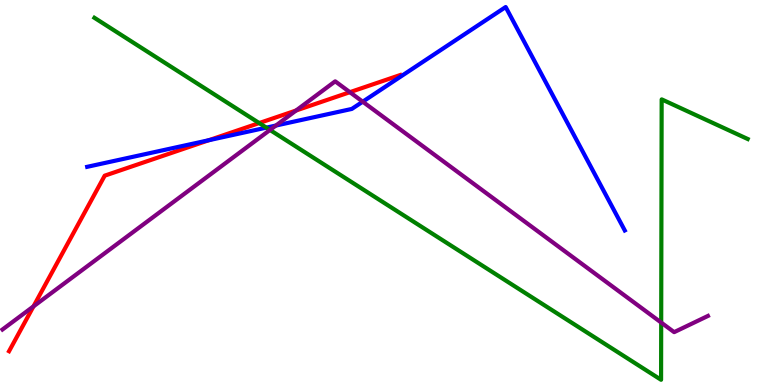[{'lines': ['blue', 'red'], 'intersections': [{'x': 2.69, 'y': 6.36}]}, {'lines': ['green', 'red'], 'intersections': [{'x': 3.34, 'y': 6.8}]}, {'lines': ['purple', 'red'], 'intersections': [{'x': 0.432, 'y': 2.04}, {'x': 3.82, 'y': 7.13}, {'x': 4.51, 'y': 7.61}]}, {'lines': ['blue', 'green'], 'intersections': [{'x': 3.44, 'y': 6.68}]}, {'lines': ['blue', 'purple'], 'intersections': [{'x': 3.56, 'y': 6.74}, {'x': 4.68, 'y': 7.36}]}, {'lines': ['green', 'purple'], 'intersections': [{'x': 3.48, 'y': 6.62}, {'x': 8.53, 'y': 1.62}]}]